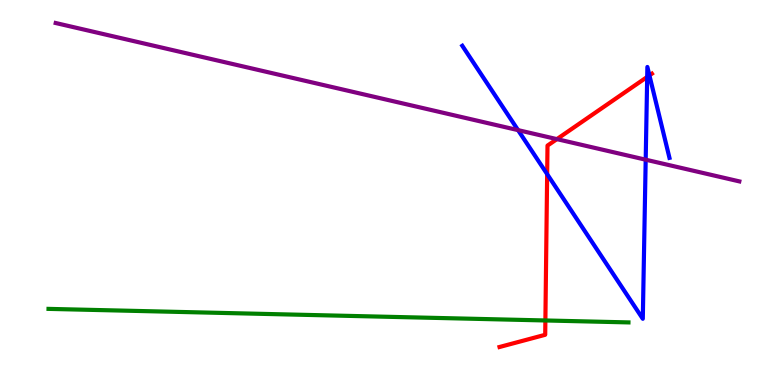[{'lines': ['blue', 'red'], 'intersections': [{'x': 7.06, 'y': 5.48}, {'x': 8.35, 'y': 8.0}, {'x': 8.38, 'y': 8.04}]}, {'lines': ['green', 'red'], 'intersections': [{'x': 7.04, 'y': 1.68}]}, {'lines': ['purple', 'red'], 'intersections': [{'x': 7.19, 'y': 6.39}]}, {'lines': ['blue', 'green'], 'intersections': []}, {'lines': ['blue', 'purple'], 'intersections': [{'x': 6.68, 'y': 6.62}, {'x': 8.33, 'y': 5.85}]}, {'lines': ['green', 'purple'], 'intersections': []}]